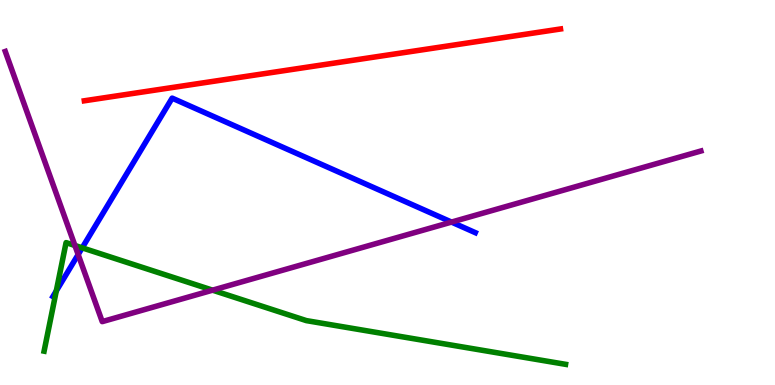[{'lines': ['blue', 'red'], 'intersections': []}, {'lines': ['green', 'red'], 'intersections': []}, {'lines': ['purple', 'red'], 'intersections': []}, {'lines': ['blue', 'green'], 'intersections': [{'x': 0.726, 'y': 2.44}, {'x': 1.06, 'y': 3.56}]}, {'lines': ['blue', 'purple'], 'intersections': [{'x': 1.01, 'y': 3.39}, {'x': 5.83, 'y': 4.23}]}, {'lines': ['green', 'purple'], 'intersections': [{'x': 0.967, 'y': 3.62}, {'x': 2.74, 'y': 2.46}]}]